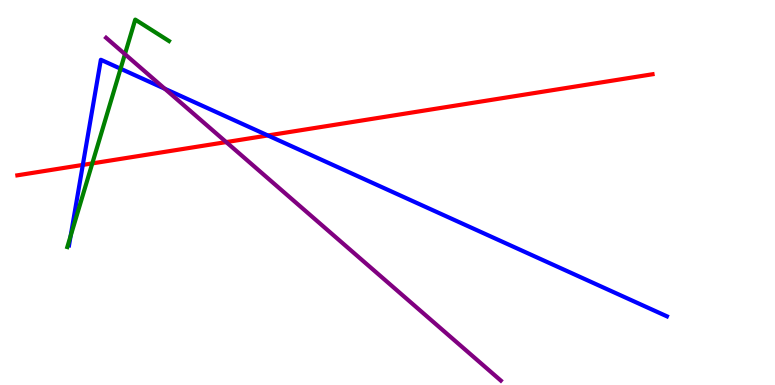[{'lines': ['blue', 'red'], 'intersections': [{'x': 1.07, 'y': 5.72}, {'x': 3.46, 'y': 6.48}]}, {'lines': ['green', 'red'], 'intersections': [{'x': 1.19, 'y': 5.76}]}, {'lines': ['purple', 'red'], 'intersections': [{'x': 2.92, 'y': 6.31}]}, {'lines': ['blue', 'green'], 'intersections': [{'x': 0.912, 'y': 3.88}, {'x': 1.56, 'y': 8.22}]}, {'lines': ['blue', 'purple'], 'intersections': [{'x': 2.13, 'y': 7.7}]}, {'lines': ['green', 'purple'], 'intersections': [{'x': 1.61, 'y': 8.59}]}]